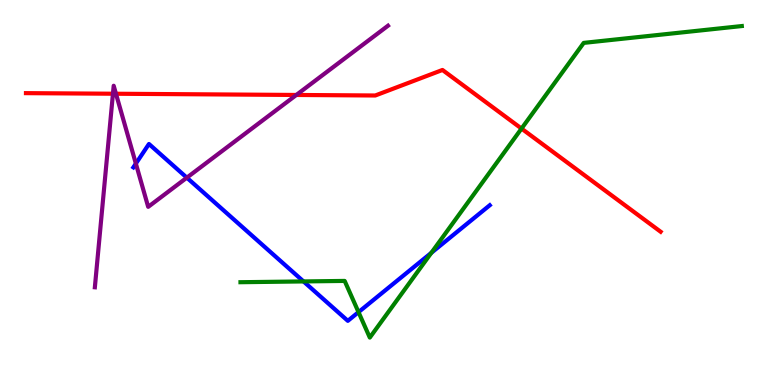[{'lines': ['blue', 'red'], 'intersections': []}, {'lines': ['green', 'red'], 'intersections': [{'x': 6.73, 'y': 6.66}]}, {'lines': ['purple', 'red'], 'intersections': [{'x': 1.46, 'y': 7.57}, {'x': 1.5, 'y': 7.57}, {'x': 3.82, 'y': 7.53}]}, {'lines': ['blue', 'green'], 'intersections': [{'x': 3.92, 'y': 2.69}, {'x': 4.63, 'y': 1.89}, {'x': 5.57, 'y': 3.43}]}, {'lines': ['blue', 'purple'], 'intersections': [{'x': 1.75, 'y': 5.75}, {'x': 2.41, 'y': 5.39}]}, {'lines': ['green', 'purple'], 'intersections': []}]